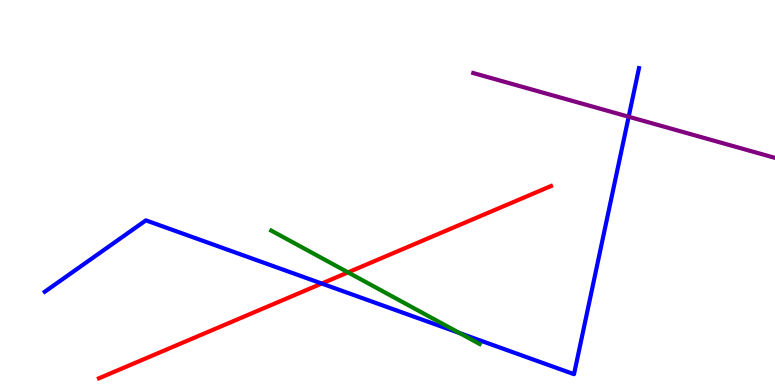[{'lines': ['blue', 'red'], 'intersections': [{'x': 4.15, 'y': 2.64}]}, {'lines': ['green', 'red'], 'intersections': [{'x': 4.49, 'y': 2.93}]}, {'lines': ['purple', 'red'], 'intersections': []}, {'lines': ['blue', 'green'], 'intersections': [{'x': 5.93, 'y': 1.35}]}, {'lines': ['blue', 'purple'], 'intersections': [{'x': 8.11, 'y': 6.97}]}, {'lines': ['green', 'purple'], 'intersections': []}]